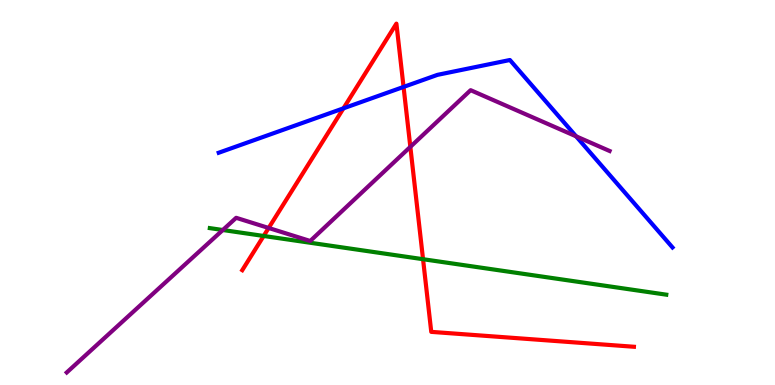[{'lines': ['blue', 'red'], 'intersections': [{'x': 4.43, 'y': 7.19}, {'x': 5.21, 'y': 7.74}]}, {'lines': ['green', 'red'], 'intersections': [{'x': 3.4, 'y': 3.87}, {'x': 5.46, 'y': 3.27}]}, {'lines': ['purple', 'red'], 'intersections': [{'x': 3.47, 'y': 4.08}, {'x': 5.29, 'y': 6.19}]}, {'lines': ['blue', 'green'], 'intersections': []}, {'lines': ['blue', 'purple'], 'intersections': [{'x': 7.43, 'y': 6.46}]}, {'lines': ['green', 'purple'], 'intersections': [{'x': 2.87, 'y': 4.03}]}]